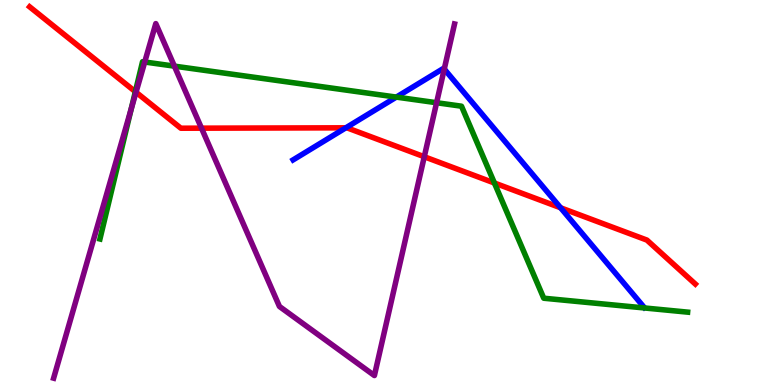[{'lines': ['blue', 'red'], 'intersections': [{'x': 4.46, 'y': 6.68}, {'x': 7.23, 'y': 4.6}]}, {'lines': ['green', 'red'], 'intersections': [{'x': 1.75, 'y': 7.62}, {'x': 6.38, 'y': 5.25}]}, {'lines': ['purple', 'red'], 'intersections': [{'x': 1.76, 'y': 7.6}, {'x': 2.6, 'y': 6.67}, {'x': 5.47, 'y': 5.93}]}, {'lines': ['blue', 'green'], 'intersections': [{'x': 5.11, 'y': 7.48}]}, {'lines': ['blue', 'purple'], 'intersections': [{'x': 5.73, 'y': 8.21}]}, {'lines': ['green', 'purple'], 'intersections': [{'x': 1.69, 'y': 7.17}, {'x': 1.87, 'y': 8.39}, {'x': 2.25, 'y': 8.28}, {'x': 5.63, 'y': 7.33}]}]